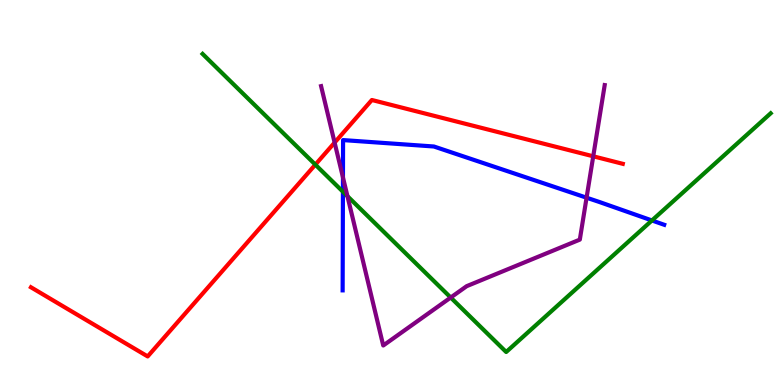[{'lines': ['blue', 'red'], 'intersections': []}, {'lines': ['green', 'red'], 'intersections': [{'x': 4.07, 'y': 5.72}]}, {'lines': ['purple', 'red'], 'intersections': [{'x': 4.32, 'y': 6.3}, {'x': 7.65, 'y': 5.94}]}, {'lines': ['blue', 'green'], 'intersections': [{'x': 4.42, 'y': 5.02}, {'x': 8.41, 'y': 4.27}]}, {'lines': ['blue', 'purple'], 'intersections': [{'x': 4.43, 'y': 5.39}, {'x': 7.57, 'y': 4.87}]}, {'lines': ['green', 'purple'], 'intersections': [{'x': 4.48, 'y': 4.91}, {'x': 5.82, 'y': 2.27}]}]